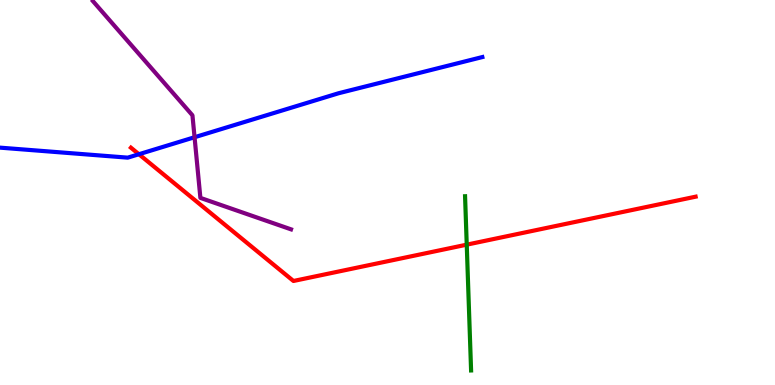[{'lines': ['blue', 'red'], 'intersections': [{'x': 1.79, 'y': 5.99}]}, {'lines': ['green', 'red'], 'intersections': [{'x': 6.02, 'y': 3.65}]}, {'lines': ['purple', 'red'], 'intersections': []}, {'lines': ['blue', 'green'], 'intersections': []}, {'lines': ['blue', 'purple'], 'intersections': [{'x': 2.51, 'y': 6.44}]}, {'lines': ['green', 'purple'], 'intersections': []}]